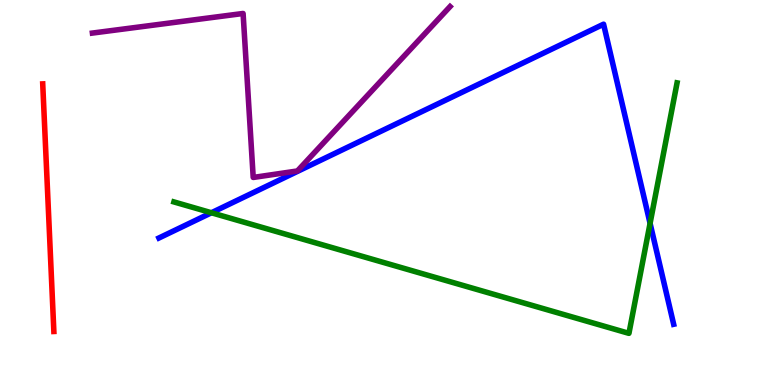[{'lines': ['blue', 'red'], 'intersections': []}, {'lines': ['green', 'red'], 'intersections': []}, {'lines': ['purple', 'red'], 'intersections': []}, {'lines': ['blue', 'green'], 'intersections': [{'x': 2.73, 'y': 4.47}, {'x': 8.39, 'y': 4.2}]}, {'lines': ['blue', 'purple'], 'intersections': []}, {'lines': ['green', 'purple'], 'intersections': []}]